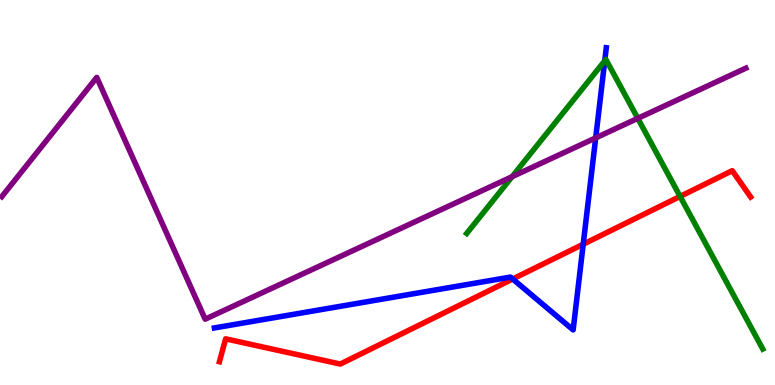[{'lines': ['blue', 'red'], 'intersections': [{'x': 6.62, 'y': 2.75}, {'x': 7.53, 'y': 3.66}]}, {'lines': ['green', 'red'], 'intersections': [{'x': 8.78, 'y': 4.9}]}, {'lines': ['purple', 'red'], 'intersections': []}, {'lines': ['blue', 'green'], 'intersections': [{'x': 7.8, 'y': 8.42}]}, {'lines': ['blue', 'purple'], 'intersections': [{'x': 7.69, 'y': 6.42}]}, {'lines': ['green', 'purple'], 'intersections': [{'x': 6.61, 'y': 5.41}, {'x': 8.23, 'y': 6.93}]}]